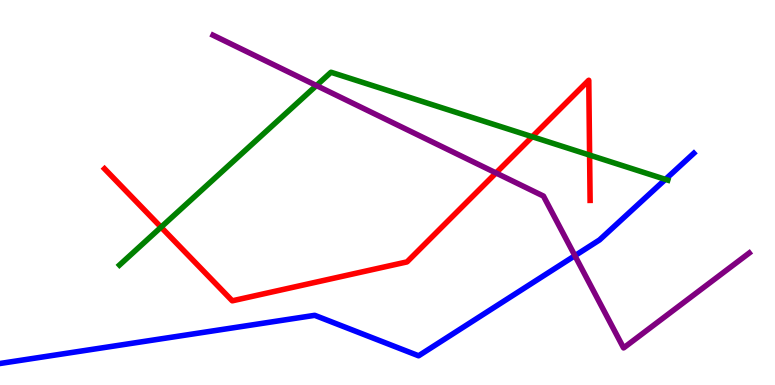[{'lines': ['blue', 'red'], 'intersections': []}, {'lines': ['green', 'red'], 'intersections': [{'x': 2.08, 'y': 4.1}, {'x': 6.87, 'y': 6.45}, {'x': 7.61, 'y': 5.97}]}, {'lines': ['purple', 'red'], 'intersections': [{'x': 6.4, 'y': 5.51}]}, {'lines': ['blue', 'green'], 'intersections': [{'x': 8.59, 'y': 5.34}]}, {'lines': ['blue', 'purple'], 'intersections': [{'x': 7.42, 'y': 3.36}]}, {'lines': ['green', 'purple'], 'intersections': [{'x': 4.08, 'y': 7.78}]}]